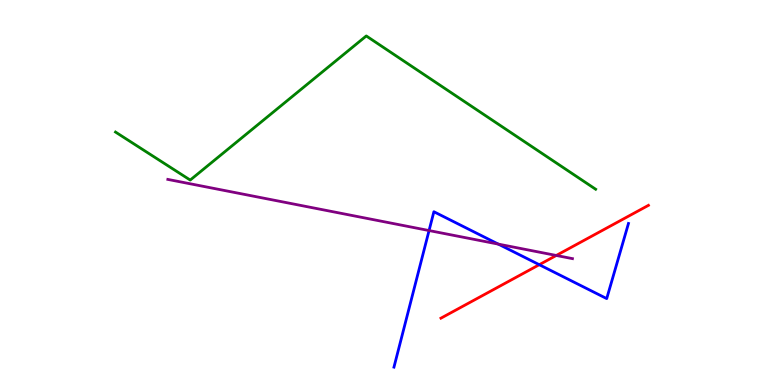[{'lines': ['blue', 'red'], 'intersections': [{'x': 6.96, 'y': 3.12}]}, {'lines': ['green', 'red'], 'intersections': []}, {'lines': ['purple', 'red'], 'intersections': [{'x': 7.18, 'y': 3.36}]}, {'lines': ['blue', 'green'], 'intersections': []}, {'lines': ['blue', 'purple'], 'intersections': [{'x': 5.54, 'y': 4.01}, {'x': 6.43, 'y': 3.66}]}, {'lines': ['green', 'purple'], 'intersections': []}]